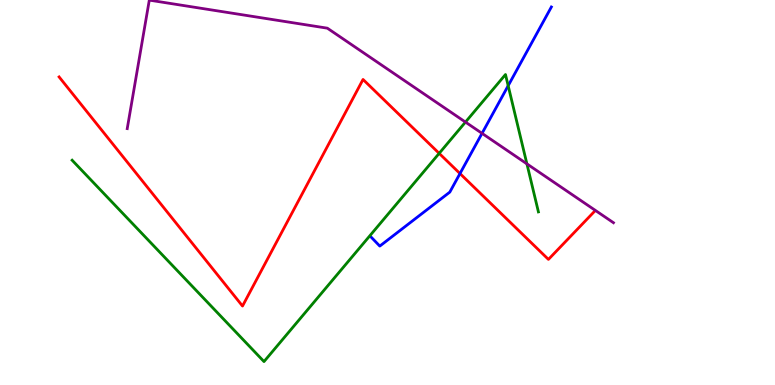[{'lines': ['blue', 'red'], 'intersections': [{'x': 5.94, 'y': 5.49}]}, {'lines': ['green', 'red'], 'intersections': [{'x': 5.67, 'y': 6.02}]}, {'lines': ['purple', 'red'], 'intersections': []}, {'lines': ['blue', 'green'], 'intersections': [{'x': 6.56, 'y': 7.77}]}, {'lines': ['blue', 'purple'], 'intersections': [{'x': 6.22, 'y': 6.54}]}, {'lines': ['green', 'purple'], 'intersections': [{'x': 6.01, 'y': 6.83}, {'x': 6.8, 'y': 5.74}]}]